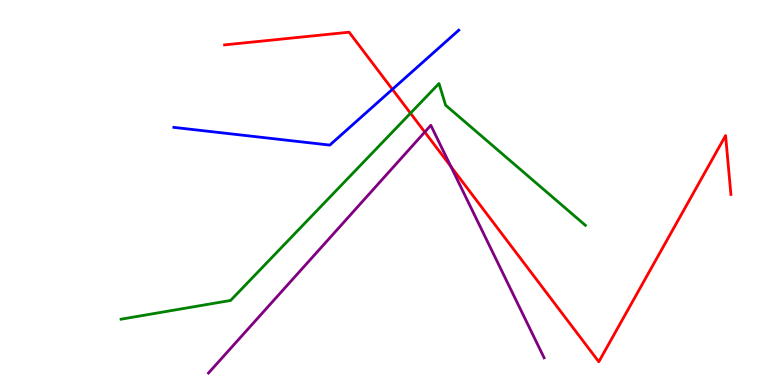[{'lines': ['blue', 'red'], 'intersections': [{'x': 5.06, 'y': 7.68}]}, {'lines': ['green', 'red'], 'intersections': [{'x': 5.3, 'y': 7.06}]}, {'lines': ['purple', 'red'], 'intersections': [{'x': 5.48, 'y': 6.57}, {'x': 5.82, 'y': 5.67}]}, {'lines': ['blue', 'green'], 'intersections': []}, {'lines': ['blue', 'purple'], 'intersections': []}, {'lines': ['green', 'purple'], 'intersections': []}]